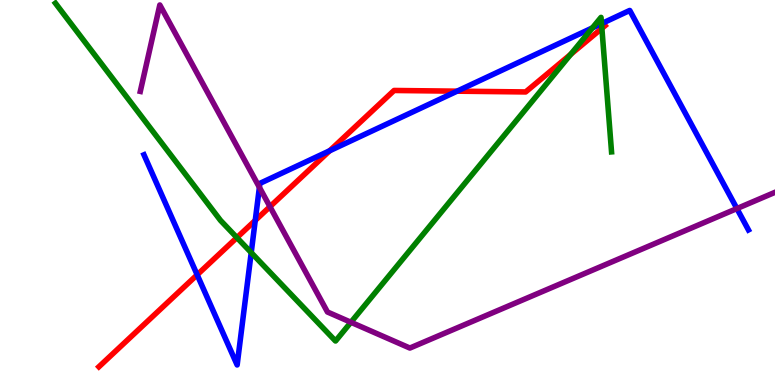[{'lines': ['blue', 'red'], 'intersections': [{'x': 2.54, 'y': 2.86}, {'x': 3.29, 'y': 4.27}, {'x': 4.25, 'y': 6.08}, {'x': 5.9, 'y': 7.63}]}, {'lines': ['green', 'red'], 'intersections': [{'x': 3.06, 'y': 3.83}, {'x': 7.36, 'y': 8.59}, {'x': 7.77, 'y': 9.26}]}, {'lines': ['purple', 'red'], 'intersections': [{'x': 3.48, 'y': 4.63}]}, {'lines': ['blue', 'green'], 'intersections': [{'x': 3.24, 'y': 3.44}, {'x': 7.64, 'y': 9.28}, {'x': 7.76, 'y': 9.39}]}, {'lines': ['blue', 'purple'], 'intersections': [{'x': 3.35, 'y': 5.13}, {'x': 9.51, 'y': 4.58}]}, {'lines': ['green', 'purple'], 'intersections': [{'x': 4.53, 'y': 1.63}]}]